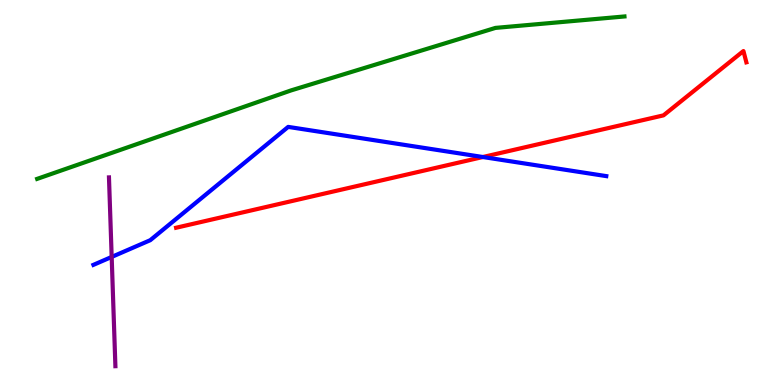[{'lines': ['blue', 'red'], 'intersections': [{'x': 6.23, 'y': 5.92}]}, {'lines': ['green', 'red'], 'intersections': []}, {'lines': ['purple', 'red'], 'intersections': []}, {'lines': ['blue', 'green'], 'intersections': []}, {'lines': ['blue', 'purple'], 'intersections': [{'x': 1.44, 'y': 3.33}]}, {'lines': ['green', 'purple'], 'intersections': []}]